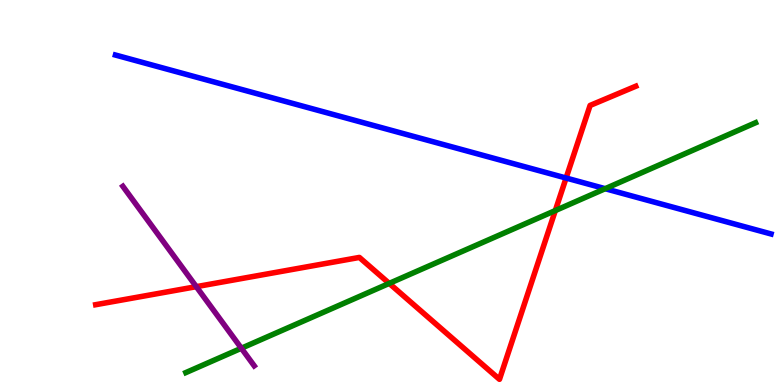[{'lines': ['blue', 'red'], 'intersections': [{'x': 7.3, 'y': 5.38}]}, {'lines': ['green', 'red'], 'intersections': [{'x': 5.02, 'y': 2.64}, {'x': 7.17, 'y': 4.53}]}, {'lines': ['purple', 'red'], 'intersections': [{'x': 2.53, 'y': 2.55}]}, {'lines': ['blue', 'green'], 'intersections': [{'x': 7.81, 'y': 5.1}]}, {'lines': ['blue', 'purple'], 'intersections': []}, {'lines': ['green', 'purple'], 'intersections': [{'x': 3.11, 'y': 0.955}]}]